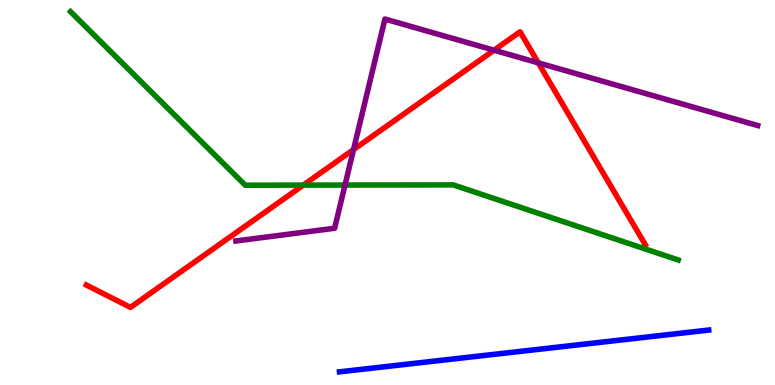[{'lines': ['blue', 'red'], 'intersections': []}, {'lines': ['green', 'red'], 'intersections': [{'x': 3.91, 'y': 5.19}]}, {'lines': ['purple', 'red'], 'intersections': [{'x': 4.56, 'y': 6.11}, {'x': 6.37, 'y': 8.7}, {'x': 6.95, 'y': 8.37}]}, {'lines': ['blue', 'green'], 'intersections': []}, {'lines': ['blue', 'purple'], 'intersections': []}, {'lines': ['green', 'purple'], 'intersections': [{'x': 4.45, 'y': 5.19}]}]